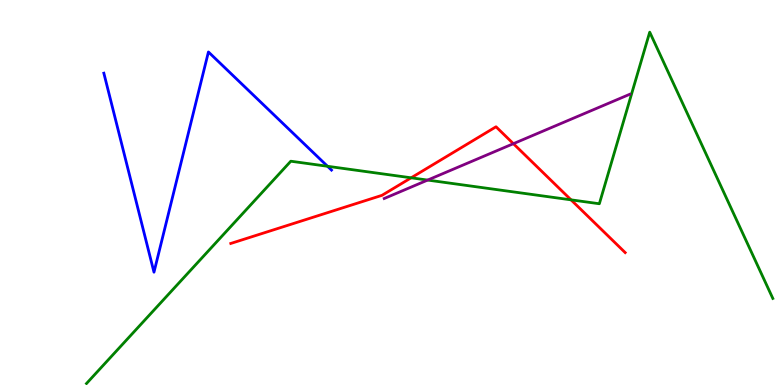[{'lines': ['blue', 'red'], 'intersections': []}, {'lines': ['green', 'red'], 'intersections': [{'x': 5.31, 'y': 5.38}, {'x': 7.37, 'y': 4.81}]}, {'lines': ['purple', 'red'], 'intersections': [{'x': 6.62, 'y': 6.27}]}, {'lines': ['blue', 'green'], 'intersections': [{'x': 4.23, 'y': 5.68}]}, {'lines': ['blue', 'purple'], 'intersections': []}, {'lines': ['green', 'purple'], 'intersections': [{'x': 5.52, 'y': 5.32}]}]